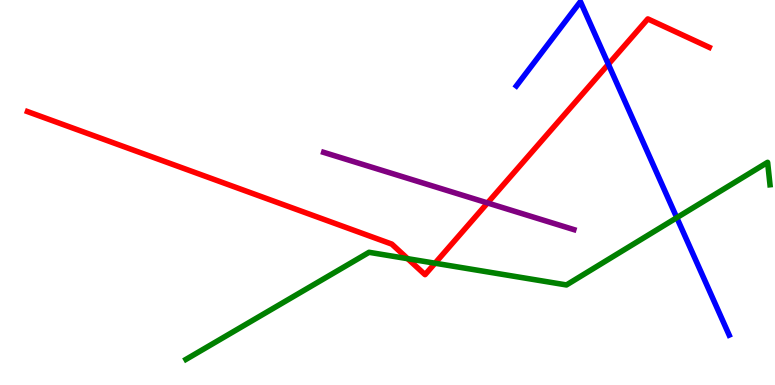[{'lines': ['blue', 'red'], 'intersections': [{'x': 7.85, 'y': 8.33}]}, {'lines': ['green', 'red'], 'intersections': [{'x': 5.26, 'y': 3.28}, {'x': 5.61, 'y': 3.16}]}, {'lines': ['purple', 'red'], 'intersections': [{'x': 6.29, 'y': 4.73}]}, {'lines': ['blue', 'green'], 'intersections': [{'x': 8.73, 'y': 4.35}]}, {'lines': ['blue', 'purple'], 'intersections': []}, {'lines': ['green', 'purple'], 'intersections': []}]